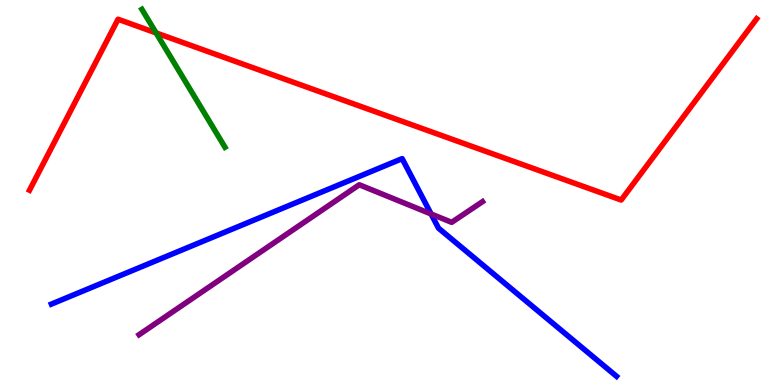[{'lines': ['blue', 'red'], 'intersections': []}, {'lines': ['green', 'red'], 'intersections': [{'x': 2.01, 'y': 9.15}]}, {'lines': ['purple', 'red'], 'intersections': []}, {'lines': ['blue', 'green'], 'intersections': []}, {'lines': ['blue', 'purple'], 'intersections': [{'x': 5.56, 'y': 4.44}]}, {'lines': ['green', 'purple'], 'intersections': []}]